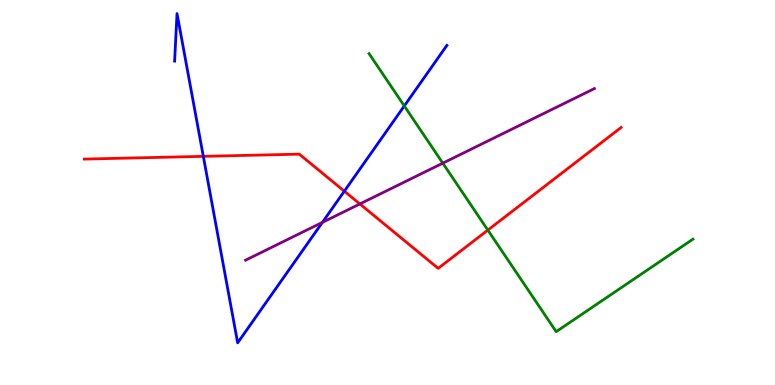[{'lines': ['blue', 'red'], 'intersections': [{'x': 2.62, 'y': 5.94}, {'x': 4.44, 'y': 5.03}]}, {'lines': ['green', 'red'], 'intersections': [{'x': 6.29, 'y': 4.02}]}, {'lines': ['purple', 'red'], 'intersections': [{'x': 4.64, 'y': 4.7}]}, {'lines': ['blue', 'green'], 'intersections': [{'x': 5.22, 'y': 7.25}]}, {'lines': ['blue', 'purple'], 'intersections': [{'x': 4.16, 'y': 4.22}]}, {'lines': ['green', 'purple'], 'intersections': [{'x': 5.71, 'y': 5.76}]}]